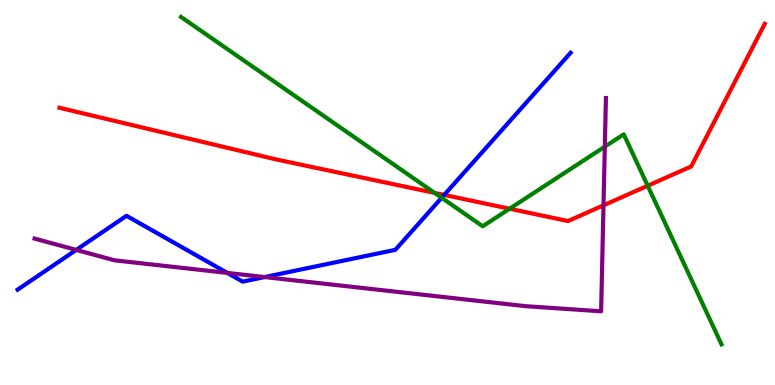[{'lines': ['blue', 'red'], 'intersections': [{'x': 5.73, 'y': 4.94}]}, {'lines': ['green', 'red'], 'intersections': [{'x': 5.61, 'y': 4.99}, {'x': 6.58, 'y': 4.58}, {'x': 8.36, 'y': 5.18}]}, {'lines': ['purple', 'red'], 'intersections': [{'x': 7.79, 'y': 4.67}]}, {'lines': ['blue', 'green'], 'intersections': [{'x': 5.7, 'y': 4.86}]}, {'lines': ['blue', 'purple'], 'intersections': [{'x': 0.984, 'y': 3.51}, {'x': 2.93, 'y': 2.91}, {'x': 3.41, 'y': 2.8}]}, {'lines': ['green', 'purple'], 'intersections': [{'x': 7.8, 'y': 6.19}]}]